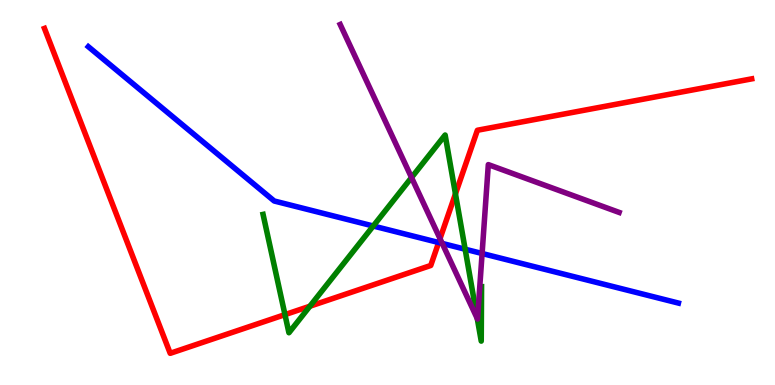[{'lines': ['blue', 'red'], 'intersections': [{'x': 5.66, 'y': 3.7}]}, {'lines': ['green', 'red'], 'intersections': [{'x': 3.68, 'y': 1.83}, {'x': 4.0, 'y': 2.05}, {'x': 5.88, 'y': 4.96}]}, {'lines': ['purple', 'red'], 'intersections': [{'x': 5.68, 'y': 3.8}]}, {'lines': ['blue', 'green'], 'intersections': [{'x': 4.82, 'y': 4.13}, {'x': 6.0, 'y': 3.53}]}, {'lines': ['blue', 'purple'], 'intersections': [{'x': 5.71, 'y': 3.68}, {'x': 6.22, 'y': 3.42}]}, {'lines': ['green', 'purple'], 'intersections': [{'x': 5.31, 'y': 5.39}, {'x': 6.16, 'y': 1.72}]}]